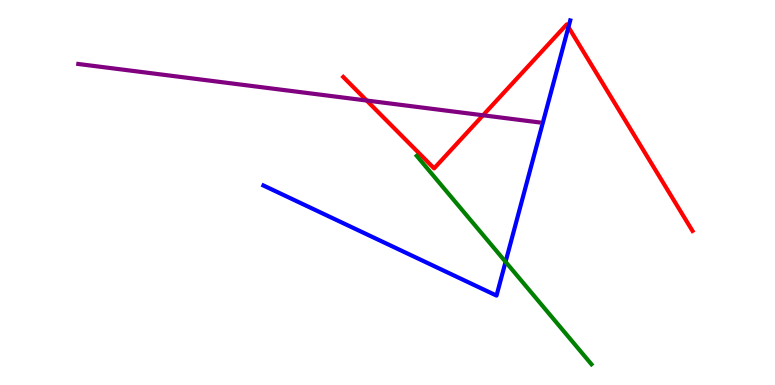[{'lines': ['blue', 'red'], 'intersections': [{'x': 7.33, 'y': 9.3}]}, {'lines': ['green', 'red'], 'intersections': []}, {'lines': ['purple', 'red'], 'intersections': [{'x': 4.73, 'y': 7.39}, {'x': 6.23, 'y': 7.01}]}, {'lines': ['blue', 'green'], 'intersections': [{'x': 6.52, 'y': 3.2}]}, {'lines': ['blue', 'purple'], 'intersections': []}, {'lines': ['green', 'purple'], 'intersections': []}]